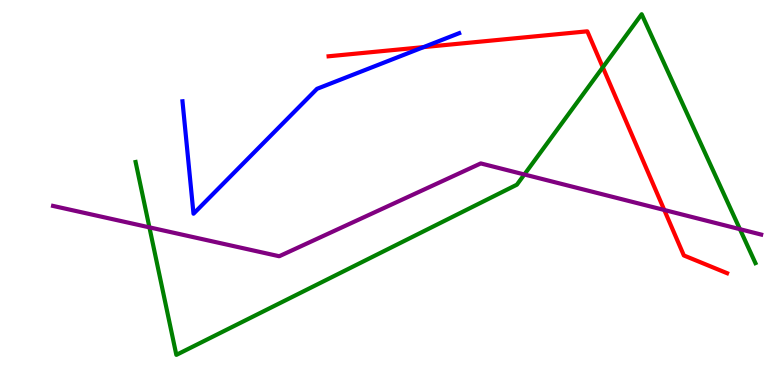[{'lines': ['blue', 'red'], 'intersections': [{'x': 5.47, 'y': 8.78}]}, {'lines': ['green', 'red'], 'intersections': [{'x': 7.78, 'y': 8.25}]}, {'lines': ['purple', 'red'], 'intersections': [{'x': 8.57, 'y': 4.55}]}, {'lines': ['blue', 'green'], 'intersections': []}, {'lines': ['blue', 'purple'], 'intersections': []}, {'lines': ['green', 'purple'], 'intersections': [{'x': 1.93, 'y': 4.09}, {'x': 6.77, 'y': 5.47}, {'x': 9.55, 'y': 4.05}]}]